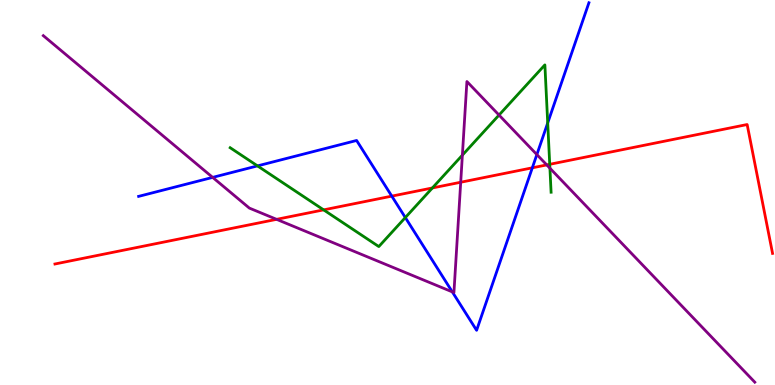[{'lines': ['blue', 'red'], 'intersections': [{'x': 5.06, 'y': 4.91}, {'x': 6.87, 'y': 5.64}]}, {'lines': ['green', 'red'], 'intersections': [{'x': 4.18, 'y': 4.55}, {'x': 5.58, 'y': 5.12}, {'x': 7.09, 'y': 5.73}]}, {'lines': ['purple', 'red'], 'intersections': [{'x': 3.57, 'y': 4.3}, {'x': 5.94, 'y': 5.27}, {'x': 7.05, 'y': 5.72}]}, {'lines': ['blue', 'green'], 'intersections': [{'x': 3.32, 'y': 5.69}, {'x': 5.23, 'y': 4.35}, {'x': 7.07, 'y': 6.81}]}, {'lines': ['blue', 'purple'], 'intersections': [{'x': 2.74, 'y': 5.39}, {'x': 5.84, 'y': 2.42}, {'x': 6.93, 'y': 5.98}]}, {'lines': ['green', 'purple'], 'intersections': [{'x': 5.97, 'y': 5.97}, {'x': 6.44, 'y': 7.01}, {'x': 7.1, 'y': 5.63}]}]